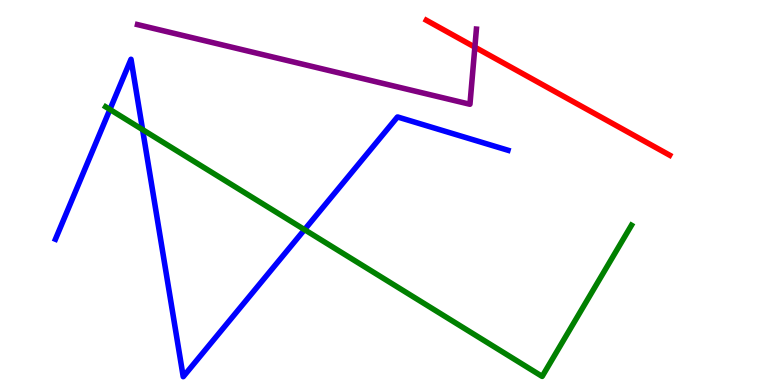[{'lines': ['blue', 'red'], 'intersections': []}, {'lines': ['green', 'red'], 'intersections': []}, {'lines': ['purple', 'red'], 'intersections': [{'x': 6.13, 'y': 8.78}]}, {'lines': ['blue', 'green'], 'intersections': [{'x': 1.42, 'y': 7.16}, {'x': 1.84, 'y': 6.63}, {'x': 3.93, 'y': 4.04}]}, {'lines': ['blue', 'purple'], 'intersections': []}, {'lines': ['green', 'purple'], 'intersections': []}]